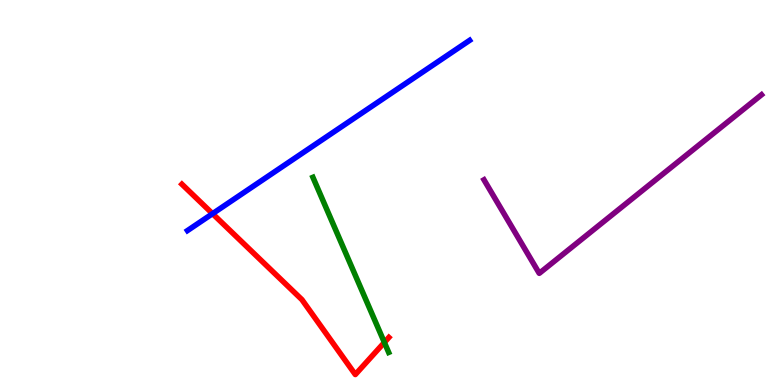[{'lines': ['blue', 'red'], 'intersections': [{'x': 2.74, 'y': 4.45}]}, {'lines': ['green', 'red'], 'intersections': [{'x': 4.96, 'y': 1.11}]}, {'lines': ['purple', 'red'], 'intersections': []}, {'lines': ['blue', 'green'], 'intersections': []}, {'lines': ['blue', 'purple'], 'intersections': []}, {'lines': ['green', 'purple'], 'intersections': []}]